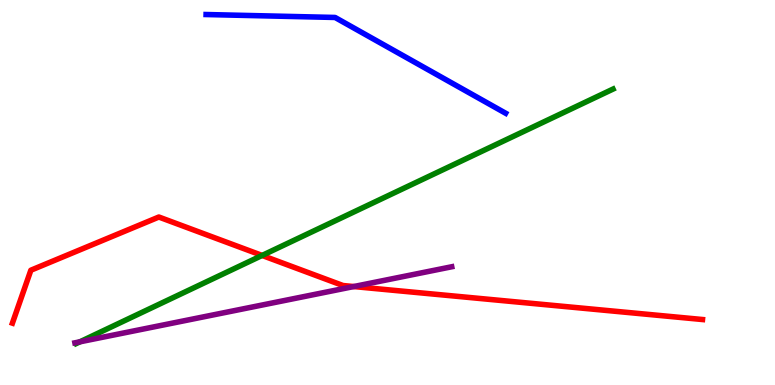[{'lines': ['blue', 'red'], 'intersections': []}, {'lines': ['green', 'red'], 'intersections': [{'x': 3.38, 'y': 3.37}]}, {'lines': ['purple', 'red'], 'intersections': [{'x': 4.56, 'y': 2.56}]}, {'lines': ['blue', 'green'], 'intersections': []}, {'lines': ['blue', 'purple'], 'intersections': []}, {'lines': ['green', 'purple'], 'intersections': [{'x': 1.03, 'y': 1.12}]}]